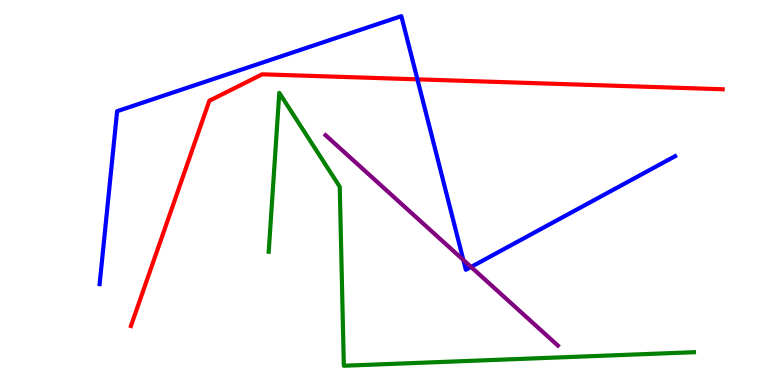[{'lines': ['blue', 'red'], 'intersections': [{'x': 5.39, 'y': 7.94}]}, {'lines': ['green', 'red'], 'intersections': []}, {'lines': ['purple', 'red'], 'intersections': []}, {'lines': ['blue', 'green'], 'intersections': []}, {'lines': ['blue', 'purple'], 'intersections': [{'x': 5.98, 'y': 3.25}, {'x': 6.08, 'y': 3.07}]}, {'lines': ['green', 'purple'], 'intersections': []}]